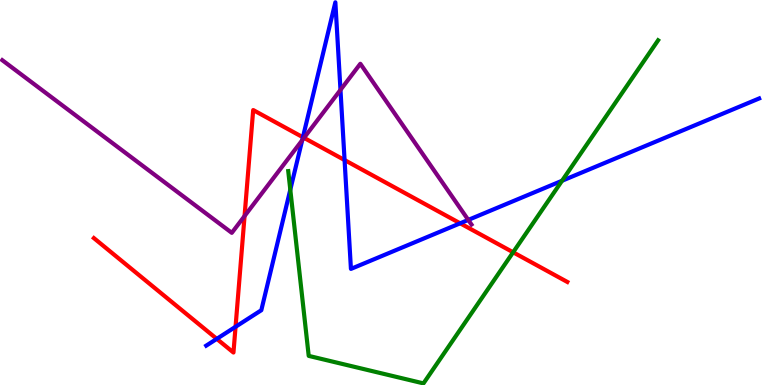[{'lines': ['blue', 'red'], 'intersections': [{'x': 2.8, 'y': 1.2}, {'x': 3.04, 'y': 1.51}, {'x': 3.91, 'y': 6.44}, {'x': 4.45, 'y': 5.84}, {'x': 5.94, 'y': 4.2}]}, {'lines': ['green', 'red'], 'intersections': [{'x': 6.62, 'y': 3.45}]}, {'lines': ['purple', 'red'], 'intersections': [{'x': 3.16, 'y': 4.39}, {'x': 3.92, 'y': 6.42}]}, {'lines': ['blue', 'green'], 'intersections': [{'x': 3.75, 'y': 5.07}, {'x': 7.25, 'y': 5.3}]}, {'lines': ['blue', 'purple'], 'intersections': [{'x': 3.9, 'y': 6.36}, {'x': 4.39, 'y': 7.66}, {'x': 6.04, 'y': 4.29}]}, {'lines': ['green', 'purple'], 'intersections': []}]